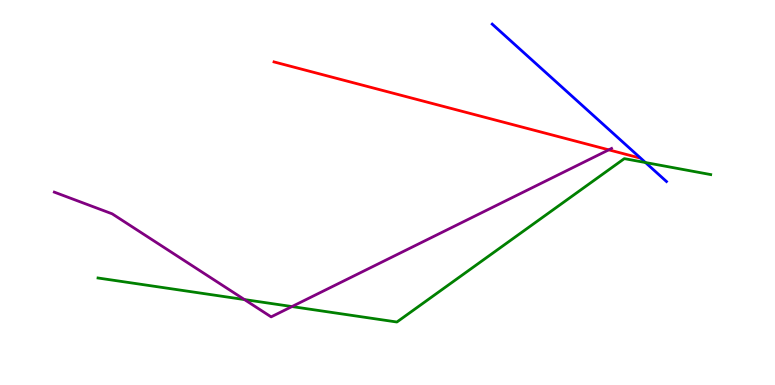[{'lines': ['blue', 'red'], 'intersections': []}, {'lines': ['green', 'red'], 'intersections': []}, {'lines': ['purple', 'red'], 'intersections': [{'x': 7.86, 'y': 6.11}]}, {'lines': ['blue', 'green'], 'intersections': [{'x': 8.33, 'y': 5.78}]}, {'lines': ['blue', 'purple'], 'intersections': []}, {'lines': ['green', 'purple'], 'intersections': [{'x': 3.15, 'y': 2.22}, {'x': 3.77, 'y': 2.04}]}]